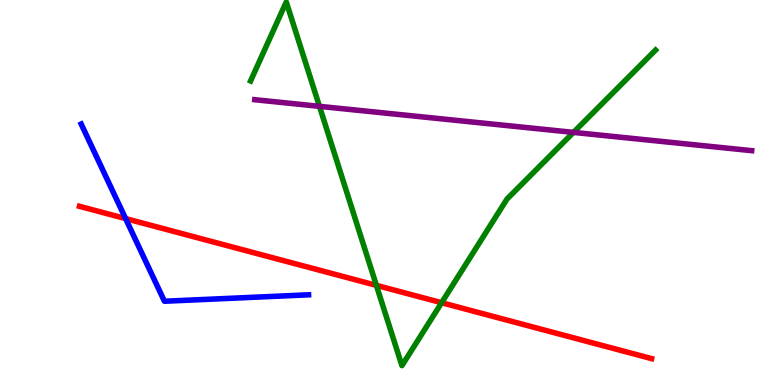[{'lines': ['blue', 'red'], 'intersections': [{'x': 1.62, 'y': 4.32}]}, {'lines': ['green', 'red'], 'intersections': [{'x': 4.86, 'y': 2.59}, {'x': 5.7, 'y': 2.14}]}, {'lines': ['purple', 'red'], 'intersections': []}, {'lines': ['blue', 'green'], 'intersections': []}, {'lines': ['blue', 'purple'], 'intersections': []}, {'lines': ['green', 'purple'], 'intersections': [{'x': 4.12, 'y': 7.24}, {'x': 7.4, 'y': 6.56}]}]